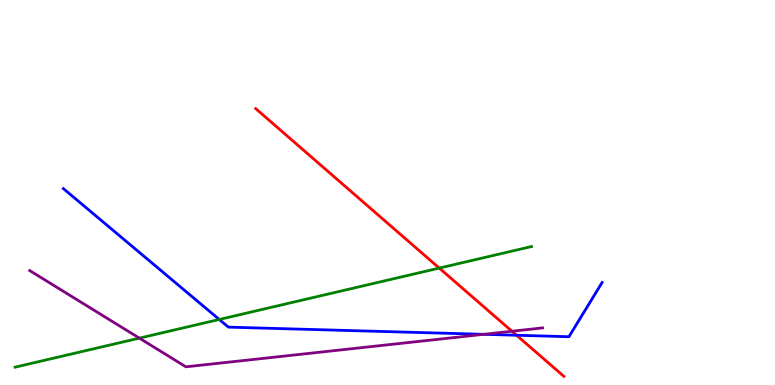[{'lines': ['blue', 'red'], 'intersections': [{'x': 6.67, 'y': 1.29}]}, {'lines': ['green', 'red'], 'intersections': [{'x': 5.67, 'y': 3.04}]}, {'lines': ['purple', 'red'], 'intersections': [{'x': 6.61, 'y': 1.4}]}, {'lines': ['blue', 'green'], 'intersections': [{'x': 2.83, 'y': 1.7}]}, {'lines': ['blue', 'purple'], 'intersections': [{'x': 6.24, 'y': 1.32}]}, {'lines': ['green', 'purple'], 'intersections': [{'x': 1.8, 'y': 1.22}]}]